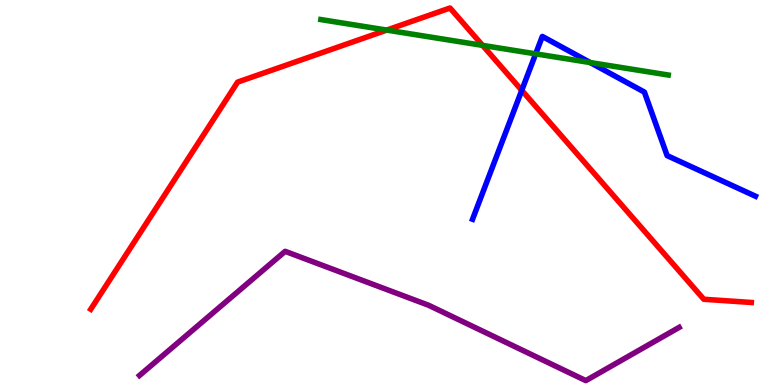[{'lines': ['blue', 'red'], 'intersections': [{'x': 6.73, 'y': 7.65}]}, {'lines': ['green', 'red'], 'intersections': [{'x': 4.99, 'y': 9.22}, {'x': 6.23, 'y': 8.82}]}, {'lines': ['purple', 'red'], 'intersections': []}, {'lines': ['blue', 'green'], 'intersections': [{'x': 6.91, 'y': 8.6}, {'x': 7.62, 'y': 8.37}]}, {'lines': ['blue', 'purple'], 'intersections': []}, {'lines': ['green', 'purple'], 'intersections': []}]